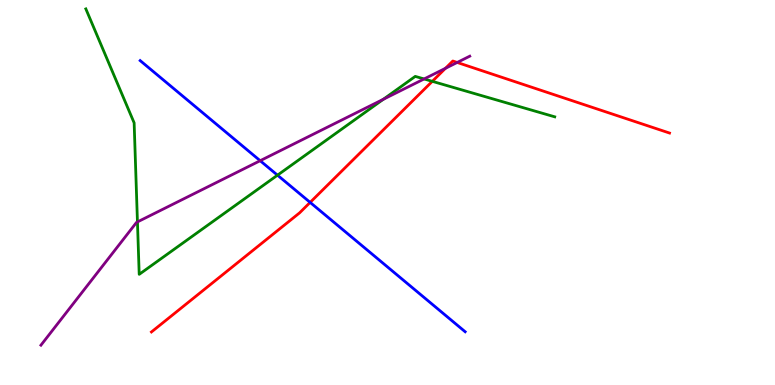[{'lines': ['blue', 'red'], 'intersections': [{'x': 4.0, 'y': 4.74}]}, {'lines': ['green', 'red'], 'intersections': [{'x': 5.58, 'y': 7.89}]}, {'lines': ['purple', 'red'], 'intersections': [{'x': 5.75, 'y': 8.23}, {'x': 5.9, 'y': 8.38}]}, {'lines': ['blue', 'green'], 'intersections': [{'x': 3.58, 'y': 5.45}]}, {'lines': ['blue', 'purple'], 'intersections': [{'x': 3.36, 'y': 5.83}]}, {'lines': ['green', 'purple'], 'intersections': [{'x': 1.77, 'y': 4.24}, {'x': 4.95, 'y': 7.42}, {'x': 5.47, 'y': 7.95}]}]